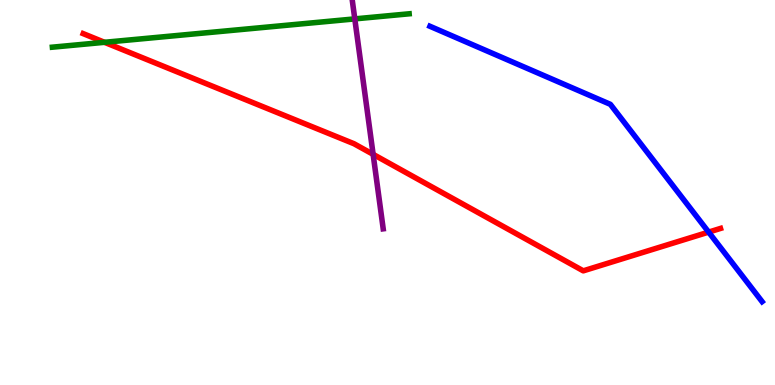[{'lines': ['blue', 'red'], 'intersections': [{'x': 9.14, 'y': 3.97}]}, {'lines': ['green', 'red'], 'intersections': [{'x': 1.35, 'y': 8.9}]}, {'lines': ['purple', 'red'], 'intersections': [{'x': 4.81, 'y': 5.99}]}, {'lines': ['blue', 'green'], 'intersections': []}, {'lines': ['blue', 'purple'], 'intersections': []}, {'lines': ['green', 'purple'], 'intersections': [{'x': 4.58, 'y': 9.51}]}]